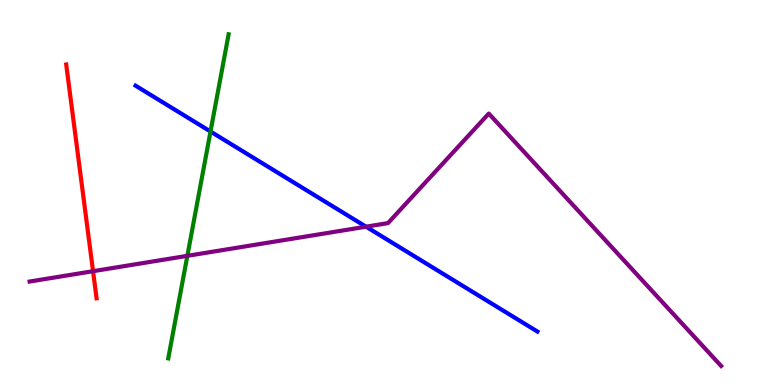[{'lines': ['blue', 'red'], 'intersections': []}, {'lines': ['green', 'red'], 'intersections': []}, {'lines': ['purple', 'red'], 'intersections': [{'x': 1.2, 'y': 2.96}]}, {'lines': ['blue', 'green'], 'intersections': [{'x': 2.72, 'y': 6.58}]}, {'lines': ['blue', 'purple'], 'intersections': [{'x': 4.72, 'y': 4.11}]}, {'lines': ['green', 'purple'], 'intersections': [{'x': 2.42, 'y': 3.36}]}]